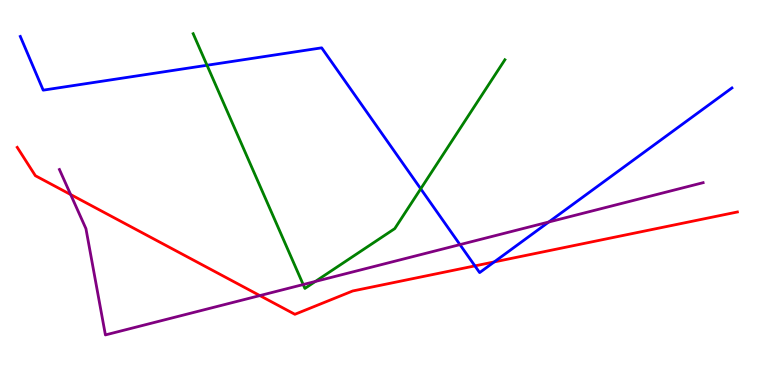[{'lines': ['blue', 'red'], 'intersections': [{'x': 6.13, 'y': 3.09}, {'x': 6.38, 'y': 3.2}]}, {'lines': ['green', 'red'], 'intersections': []}, {'lines': ['purple', 'red'], 'intersections': [{'x': 0.912, 'y': 4.95}, {'x': 3.35, 'y': 2.32}]}, {'lines': ['blue', 'green'], 'intersections': [{'x': 2.67, 'y': 8.3}, {'x': 5.43, 'y': 5.1}]}, {'lines': ['blue', 'purple'], 'intersections': [{'x': 5.93, 'y': 3.65}, {'x': 7.08, 'y': 4.23}]}, {'lines': ['green', 'purple'], 'intersections': [{'x': 3.91, 'y': 2.61}, {'x': 4.07, 'y': 2.69}]}]